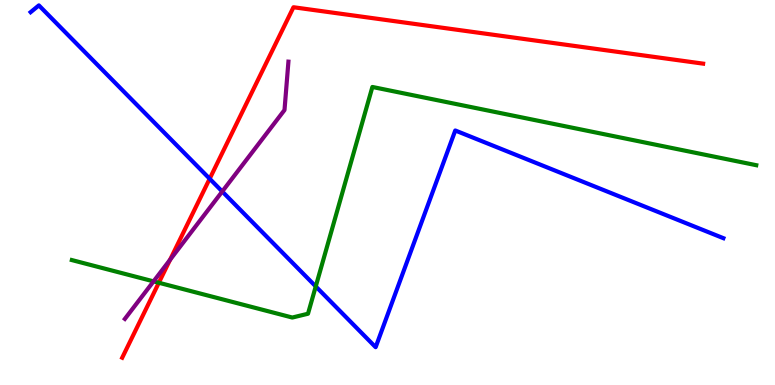[{'lines': ['blue', 'red'], 'intersections': [{'x': 2.71, 'y': 5.36}]}, {'lines': ['green', 'red'], 'intersections': [{'x': 2.05, 'y': 2.66}]}, {'lines': ['purple', 'red'], 'intersections': [{'x': 2.19, 'y': 3.25}]}, {'lines': ['blue', 'green'], 'intersections': [{'x': 4.07, 'y': 2.56}]}, {'lines': ['blue', 'purple'], 'intersections': [{'x': 2.87, 'y': 5.03}]}, {'lines': ['green', 'purple'], 'intersections': [{'x': 1.98, 'y': 2.69}]}]